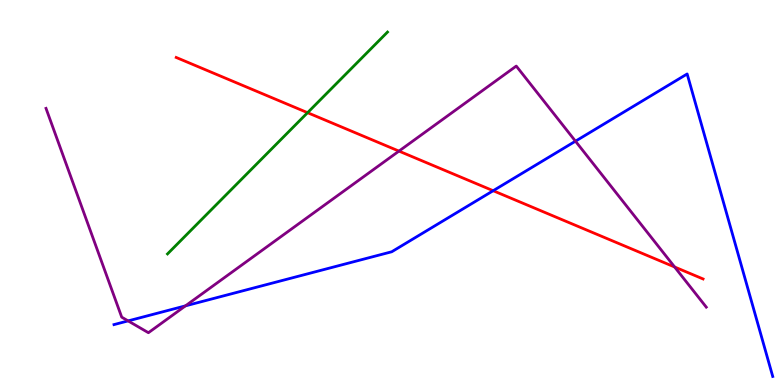[{'lines': ['blue', 'red'], 'intersections': [{'x': 6.36, 'y': 5.05}]}, {'lines': ['green', 'red'], 'intersections': [{'x': 3.97, 'y': 7.07}]}, {'lines': ['purple', 'red'], 'intersections': [{'x': 5.15, 'y': 6.08}, {'x': 8.7, 'y': 3.06}]}, {'lines': ['blue', 'green'], 'intersections': []}, {'lines': ['blue', 'purple'], 'intersections': [{'x': 1.65, 'y': 1.67}, {'x': 2.39, 'y': 2.06}, {'x': 7.43, 'y': 6.33}]}, {'lines': ['green', 'purple'], 'intersections': []}]